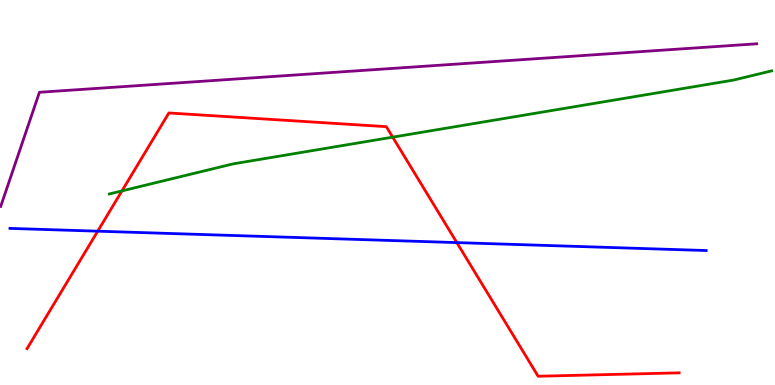[{'lines': ['blue', 'red'], 'intersections': [{'x': 1.26, 'y': 4.0}, {'x': 5.89, 'y': 3.7}]}, {'lines': ['green', 'red'], 'intersections': [{'x': 1.57, 'y': 5.04}, {'x': 5.07, 'y': 6.44}]}, {'lines': ['purple', 'red'], 'intersections': []}, {'lines': ['blue', 'green'], 'intersections': []}, {'lines': ['blue', 'purple'], 'intersections': []}, {'lines': ['green', 'purple'], 'intersections': []}]